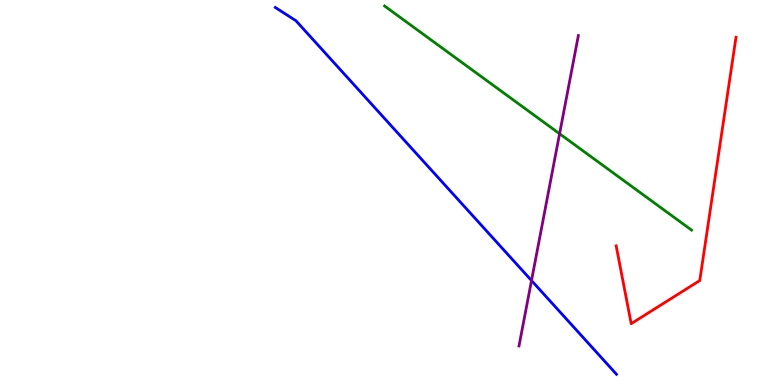[{'lines': ['blue', 'red'], 'intersections': []}, {'lines': ['green', 'red'], 'intersections': []}, {'lines': ['purple', 'red'], 'intersections': []}, {'lines': ['blue', 'green'], 'intersections': []}, {'lines': ['blue', 'purple'], 'intersections': [{'x': 6.86, 'y': 2.71}]}, {'lines': ['green', 'purple'], 'intersections': [{'x': 7.22, 'y': 6.53}]}]